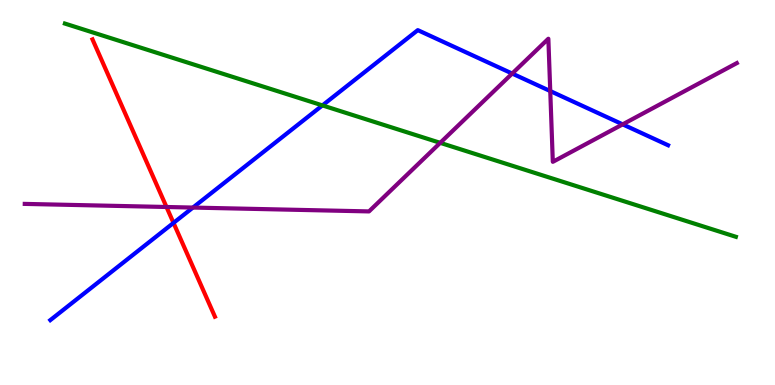[{'lines': ['blue', 'red'], 'intersections': [{'x': 2.24, 'y': 4.21}]}, {'lines': ['green', 'red'], 'intersections': []}, {'lines': ['purple', 'red'], 'intersections': [{'x': 2.15, 'y': 4.62}]}, {'lines': ['blue', 'green'], 'intersections': [{'x': 4.16, 'y': 7.26}]}, {'lines': ['blue', 'purple'], 'intersections': [{'x': 2.49, 'y': 4.61}, {'x': 6.61, 'y': 8.09}, {'x': 7.1, 'y': 7.63}, {'x': 8.03, 'y': 6.77}]}, {'lines': ['green', 'purple'], 'intersections': [{'x': 5.68, 'y': 6.29}]}]